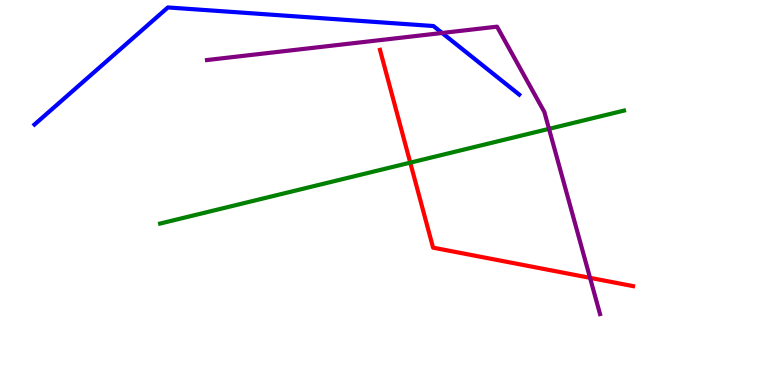[{'lines': ['blue', 'red'], 'intersections': []}, {'lines': ['green', 'red'], 'intersections': [{'x': 5.29, 'y': 5.78}]}, {'lines': ['purple', 'red'], 'intersections': [{'x': 7.61, 'y': 2.78}]}, {'lines': ['blue', 'green'], 'intersections': []}, {'lines': ['blue', 'purple'], 'intersections': [{'x': 5.7, 'y': 9.14}]}, {'lines': ['green', 'purple'], 'intersections': [{'x': 7.08, 'y': 6.65}]}]